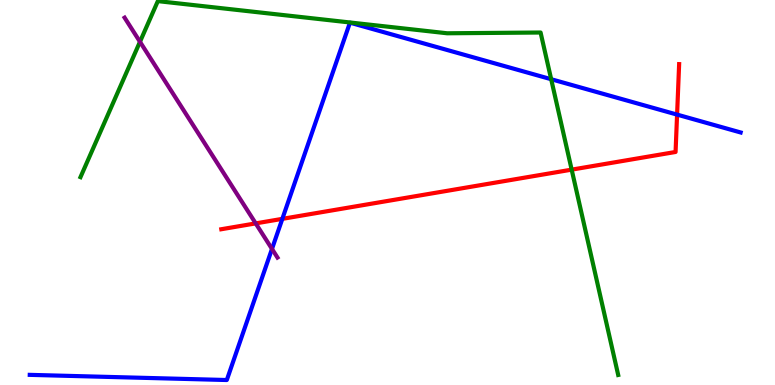[{'lines': ['blue', 'red'], 'intersections': [{'x': 3.64, 'y': 4.32}, {'x': 8.74, 'y': 7.02}]}, {'lines': ['green', 'red'], 'intersections': [{'x': 7.38, 'y': 5.59}]}, {'lines': ['purple', 'red'], 'intersections': [{'x': 3.3, 'y': 4.2}]}, {'lines': ['blue', 'green'], 'intersections': [{'x': 7.11, 'y': 7.94}]}, {'lines': ['blue', 'purple'], 'intersections': [{'x': 3.51, 'y': 3.53}]}, {'lines': ['green', 'purple'], 'intersections': [{'x': 1.81, 'y': 8.91}]}]